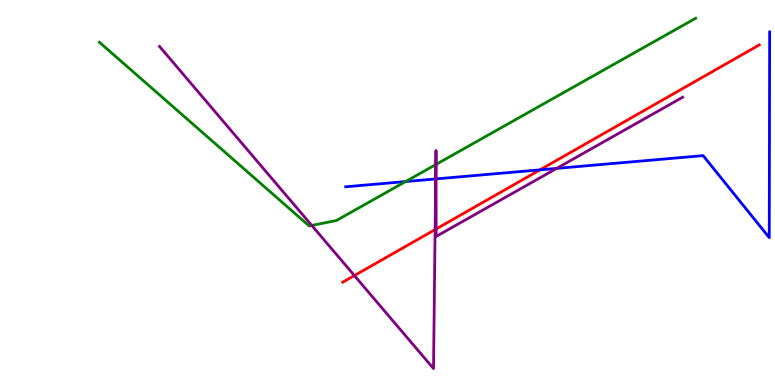[{'lines': ['blue', 'red'], 'intersections': [{'x': 6.97, 'y': 5.59}]}, {'lines': ['green', 'red'], 'intersections': []}, {'lines': ['purple', 'red'], 'intersections': [{'x': 4.57, 'y': 2.84}, {'x': 5.61, 'y': 4.04}, {'x': 5.63, 'y': 4.05}]}, {'lines': ['blue', 'green'], 'intersections': [{'x': 5.23, 'y': 5.28}]}, {'lines': ['blue', 'purple'], 'intersections': [{'x': 5.62, 'y': 5.35}, {'x': 5.63, 'y': 5.35}, {'x': 7.18, 'y': 5.63}]}, {'lines': ['green', 'purple'], 'intersections': [{'x': 4.02, 'y': 4.14}, {'x': 5.62, 'y': 5.73}, {'x': 5.63, 'y': 5.73}]}]